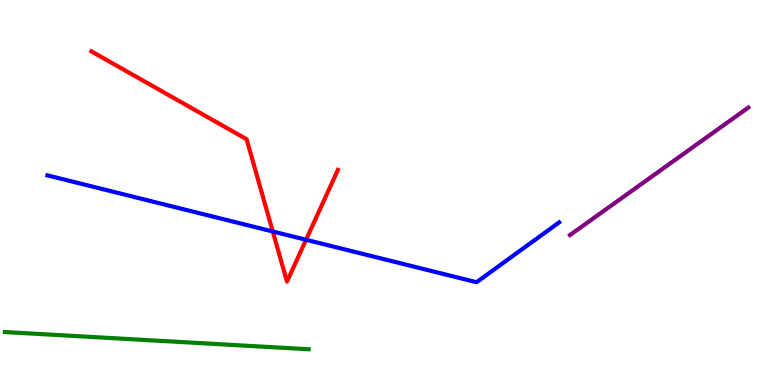[{'lines': ['blue', 'red'], 'intersections': [{'x': 3.52, 'y': 3.99}, {'x': 3.95, 'y': 3.77}]}, {'lines': ['green', 'red'], 'intersections': []}, {'lines': ['purple', 'red'], 'intersections': []}, {'lines': ['blue', 'green'], 'intersections': []}, {'lines': ['blue', 'purple'], 'intersections': []}, {'lines': ['green', 'purple'], 'intersections': []}]